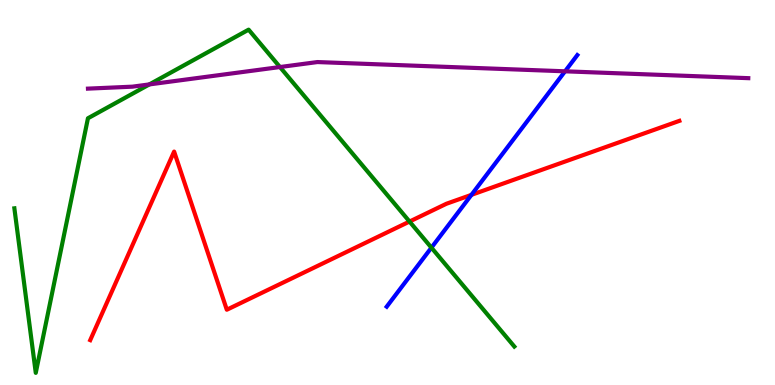[{'lines': ['blue', 'red'], 'intersections': [{'x': 6.08, 'y': 4.94}]}, {'lines': ['green', 'red'], 'intersections': [{'x': 5.28, 'y': 4.25}]}, {'lines': ['purple', 'red'], 'intersections': []}, {'lines': ['blue', 'green'], 'intersections': [{'x': 5.57, 'y': 3.57}]}, {'lines': ['blue', 'purple'], 'intersections': [{'x': 7.29, 'y': 8.15}]}, {'lines': ['green', 'purple'], 'intersections': [{'x': 1.93, 'y': 7.81}, {'x': 3.61, 'y': 8.26}]}]